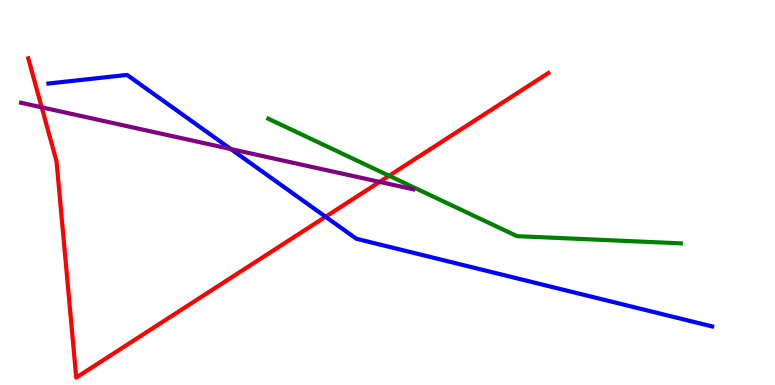[{'lines': ['blue', 'red'], 'intersections': [{'x': 4.2, 'y': 4.37}]}, {'lines': ['green', 'red'], 'intersections': [{'x': 5.02, 'y': 5.43}]}, {'lines': ['purple', 'red'], 'intersections': [{'x': 0.538, 'y': 7.21}, {'x': 4.9, 'y': 5.28}]}, {'lines': ['blue', 'green'], 'intersections': []}, {'lines': ['blue', 'purple'], 'intersections': [{'x': 2.98, 'y': 6.13}]}, {'lines': ['green', 'purple'], 'intersections': []}]